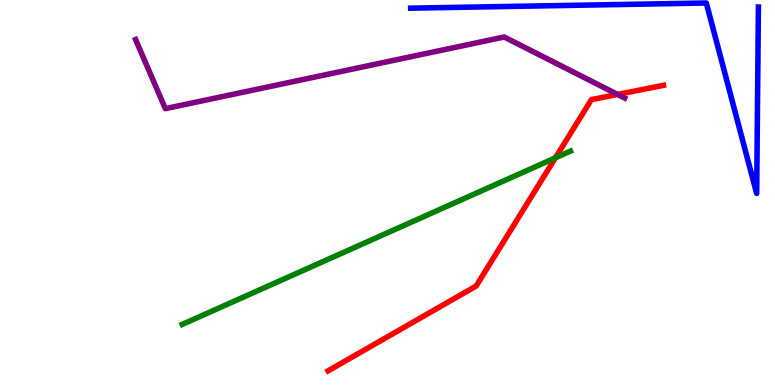[{'lines': ['blue', 'red'], 'intersections': []}, {'lines': ['green', 'red'], 'intersections': [{'x': 7.17, 'y': 5.9}]}, {'lines': ['purple', 'red'], 'intersections': [{'x': 7.97, 'y': 7.55}]}, {'lines': ['blue', 'green'], 'intersections': []}, {'lines': ['blue', 'purple'], 'intersections': []}, {'lines': ['green', 'purple'], 'intersections': []}]